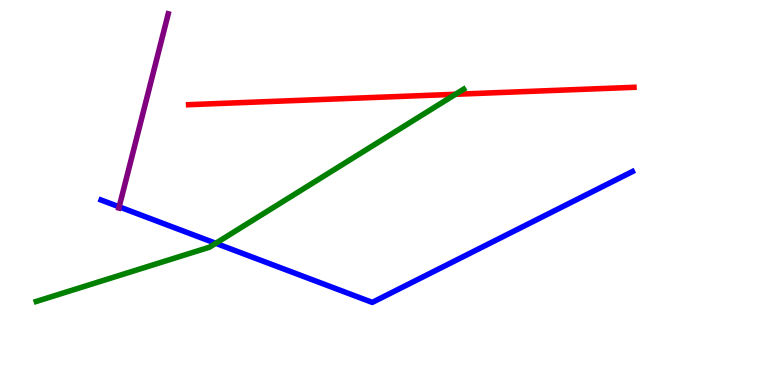[{'lines': ['blue', 'red'], 'intersections': []}, {'lines': ['green', 'red'], 'intersections': [{'x': 5.88, 'y': 7.55}]}, {'lines': ['purple', 'red'], 'intersections': []}, {'lines': ['blue', 'green'], 'intersections': [{'x': 2.78, 'y': 3.68}]}, {'lines': ['blue', 'purple'], 'intersections': [{'x': 1.54, 'y': 4.63}]}, {'lines': ['green', 'purple'], 'intersections': []}]